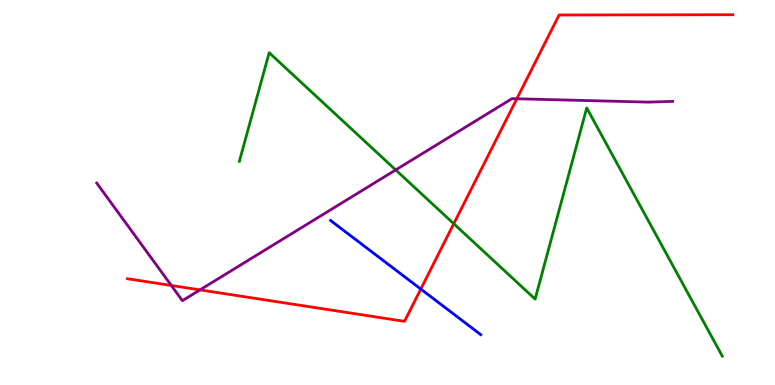[{'lines': ['blue', 'red'], 'intersections': [{'x': 5.43, 'y': 2.49}]}, {'lines': ['green', 'red'], 'intersections': [{'x': 5.86, 'y': 4.19}]}, {'lines': ['purple', 'red'], 'intersections': [{'x': 2.21, 'y': 2.59}, {'x': 2.58, 'y': 2.47}, {'x': 6.67, 'y': 7.43}]}, {'lines': ['blue', 'green'], 'intersections': []}, {'lines': ['blue', 'purple'], 'intersections': []}, {'lines': ['green', 'purple'], 'intersections': [{'x': 5.11, 'y': 5.59}]}]